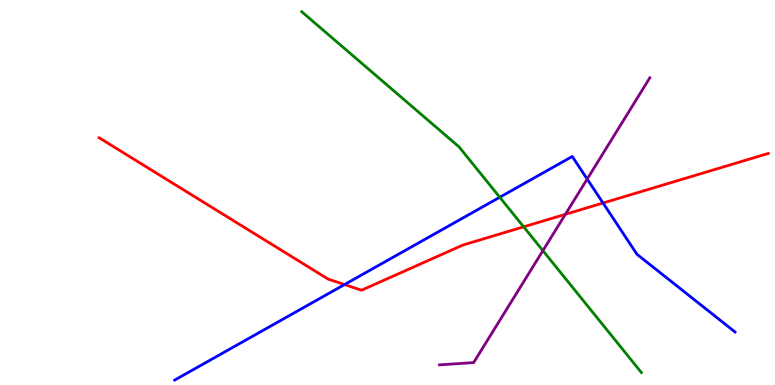[{'lines': ['blue', 'red'], 'intersections': [{'x': 4.45, 'y': 2.61}, {'x': 7.78, 'y': 4.73}]}, {'lines': ['green', 'red'], 'intersections': [{'x': 6.76, 'y': 4.11}]}, {'lines': ['purple', 'red'], 'intersections': [{'x': 7.3, 'y': 4.43}]}, {'lines': ['blue', 'green'], 'intersections': [{'x': 6.45, 'y': 4.88}]}, {'lines': ['blue', 'purple'], 'intersections': [{'x': 7.58, 'y': 5.35}]}, {'lines': ['green', 'purple'], 'intersections': [{'x': 7.01, 'y': 3.49}]}]